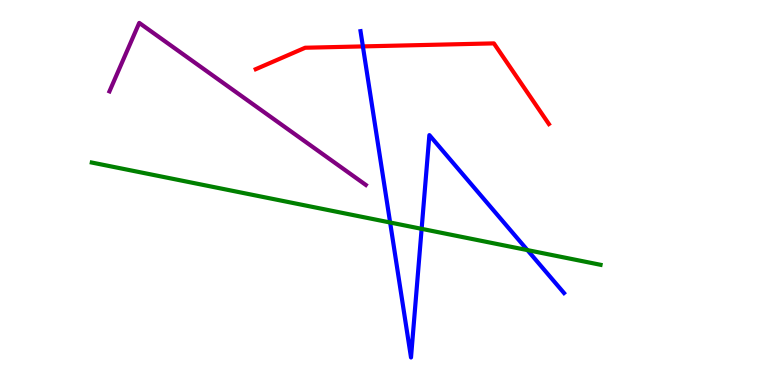[{'lines': ['blue', 'red'], 'intersections': [{'x': 4.68, 'y': 8.79}]}, {'lines': ['green', 'red'], 'intersections': []}, {'lines': ['purple', 'red'], 'intersections': []}, {'lines': ['blue', 'green'], 'intersections': [{'x': 5.03, 'y': 4.22}, {'x': 5.44, 'y': 4.06}, {'x': 6.81, 'y': 3.5}]}, {'lines': ['blue', 'purple'], 'intersections': []}, {'lines': ['green', 'purple'], 'intersections': []}]